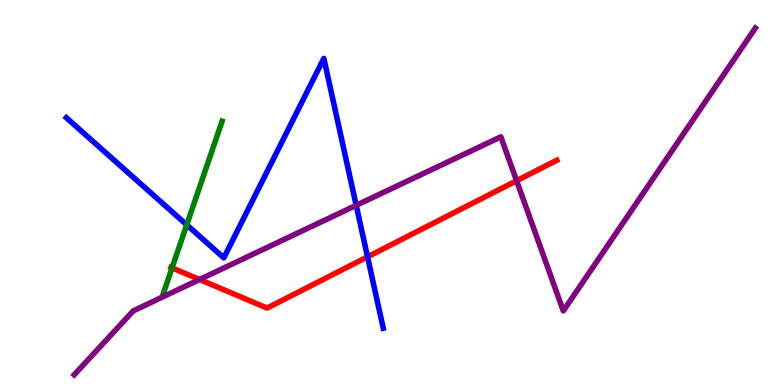[{'lines': ['blue', 'red'], 'intersections': [{'x': 4.74, 'y': 3.33}]}, {'lines': ['green', 'red'], 'intersections': [{'x': 2.22, 'y': 3.04}]}, {'lines': ['purple', 'red'], 'intersections': [{'x': 2.57, 'y': 2.74}, {'x': 6.67, 'y': 5.31}]}, {'lines': ['blue', 'green'], 'intersections': [{'x': 2.41, 'y': 4.16}]}, {'lines': ['blue', 'purple'], 'intersections': [{'x': 4.6, 'y': 4.67}]}, {'lines': ['green', 'purple'], 'intersections': []}]